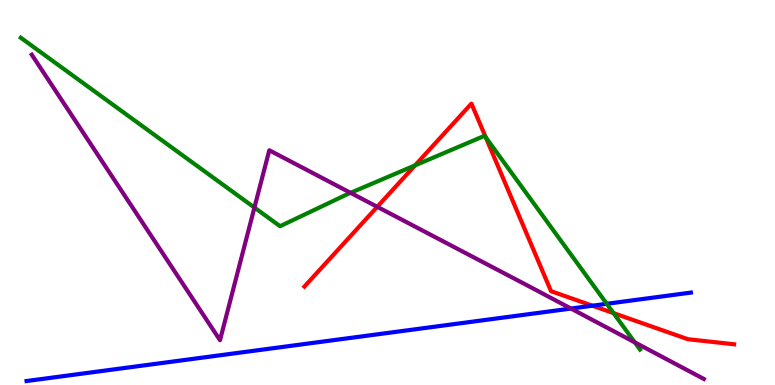[{'lines': ['blue', 'red'], 'intersections': [{'x': 7.64, 'y': 2.06}]}, {'lines': ['green', 'red'], 'intersections': [{'x': 5.36, 'y': 5.7}, {'x': 6.27, 'y': 6.43}, {'x': 7.92, 'y': 1.87}]}, {'lines': ['purple', 'red'], 'intersections': [{'x': 4.87, 'y': 4.63}]}, {'lines': ['blue', 'green'], 'intersections': [{'x': 7.83, 'y': 2.11}]}, {'lines': ['blue', 'purple'], 'intersections': [{'x': 7.37, 'y': 1.99}]}, {'lines': ['green', 'purple'], 'intersections': [{'x': 3.28, 'y': 4.61}, {'x': 4.52, 'y': 4.99}, {'x': 8.19, 'y': 1.11}]}]